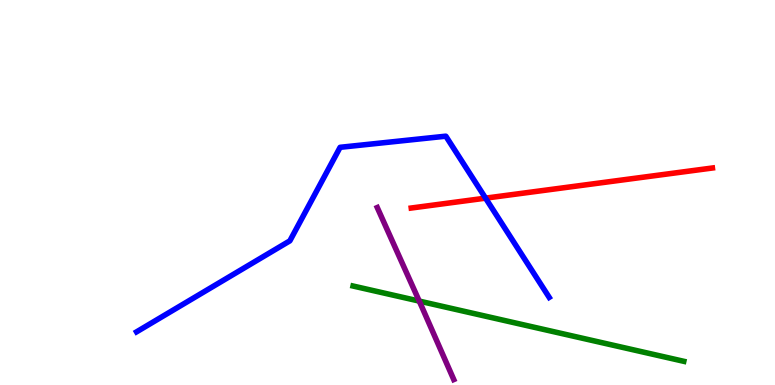[{'lines': ['blue', 'red'], 'intersections': [{'x': 6.27, 'y': 4.85}]}, {'lines': ['green', 'red'], 'intersections': []}, {'lines': ['purple', 'red'], 'intersections': []}, {'lines': ['blue', 'green'], 'intersections': []}, {'lines': ['blue', 'purple'], 'intersections': []}, {'lines': ['green', 'purple'], 'intersections': [{'x': 5.41, 'y': 2.18}]}]